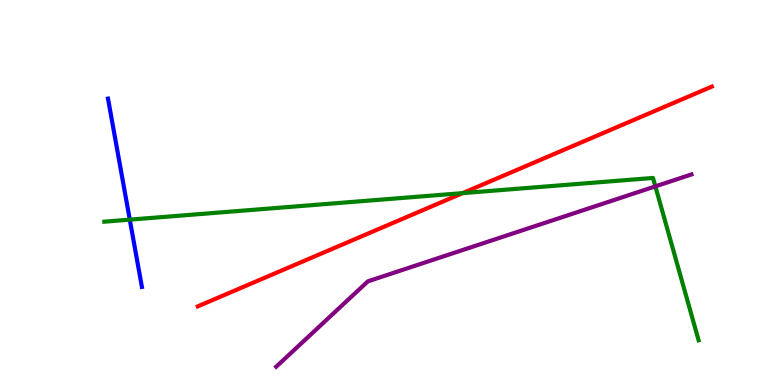[{'lines': ['blue', 'red'], 'intersections': []}, {'lines': ['green', 'red'], 'intersections': [{'x': 5.97, 'y': 4.98}]}, {'lines': ['purple', 'red'], 'intersections': []}, {'lines': ['blue', 'green'], 'intersections': [{'x': 1.67, 'y': 4.29}]}, {'lines': ['blue', 'purple'], 'intersections': []}, {'lines': ['green', 'purple'], 'intersections': [{'x': 8.46, 'y': 5.16}]}]